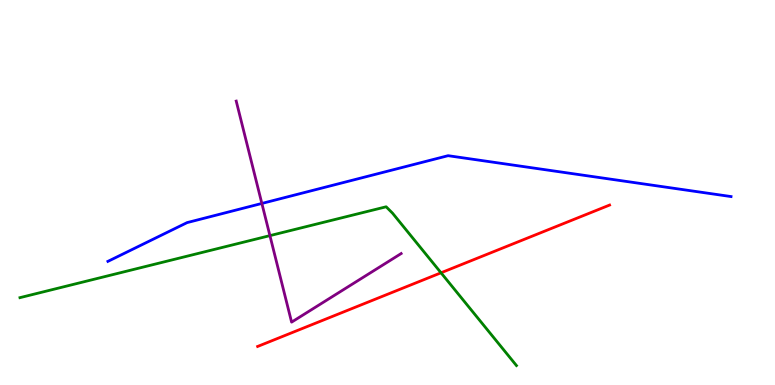[{'lines': ['blue', 'red'], 'intersections': []}, {'lines': ['green', 'red'], 'intersections': [{'x': 5.69, 'y': 2.91}]}, {'lines': ['purple', 'red'], 'intersections': []}, {'lines': ['blue', 'green'], 'intersections': []}, {'lines': ['blue', 'purple'], 'intersections': [{'x': 3.38, 'y': 4.72}]}, {'lines': ['green', 'purple'], 'intersections': [{'x': 3.48, 'y': 3.88}]}]